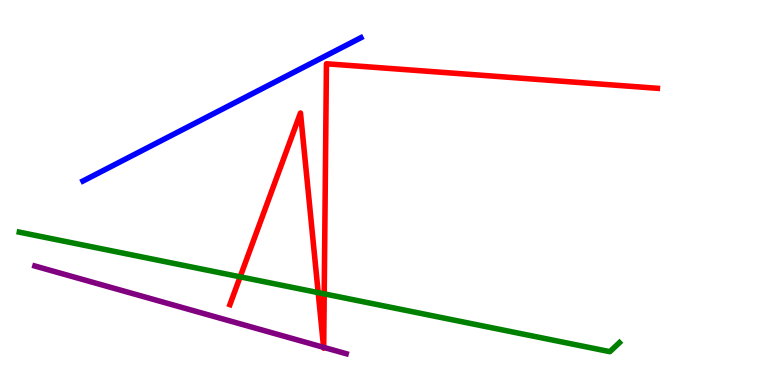[{'lines': ['blue', 'red'], 'intersections': []}, {'lines': ['green', 'red'], 'intersections': [{'x': 3.1, 'y': 2.81}, {'x': 4.11, 'y': 2.4}, {'x': 4.18, 'y': 2.37}]}, {'lines': ['purple', 'red'], 'intersections': [{'x': 4.18, 'y': 0.978}, {'x': 4.18, 'y': 0.978}]}, {'lines': ['blue', 'green'], 'intersections': []}, {'lines': ['blue', 'purple'], 'intersections': []}, {'lines': ['green', 'purple'], 'intersections': []}]